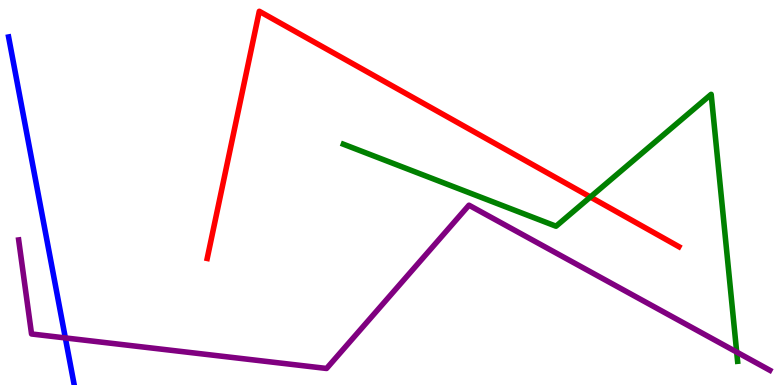[{'lines': ['blue', 'red'], 'intersections': []}, {'lines': ['green', 'red'], 'intersections': [{'x': 7.62, 'y': 4.88}]}, {'lines': ['purple', 'red'], 'intersections': []}, {'lines': ['blue', 'green'], 'intersections': []}, {'lines': ['blue', 'purple'], 'intersections': [{'x': 0.843, 'y': 1.22}]}, {'lines': ['green', 'purple'], 'intersections': [{'x': 9.51, 'y': 0.855}]}]